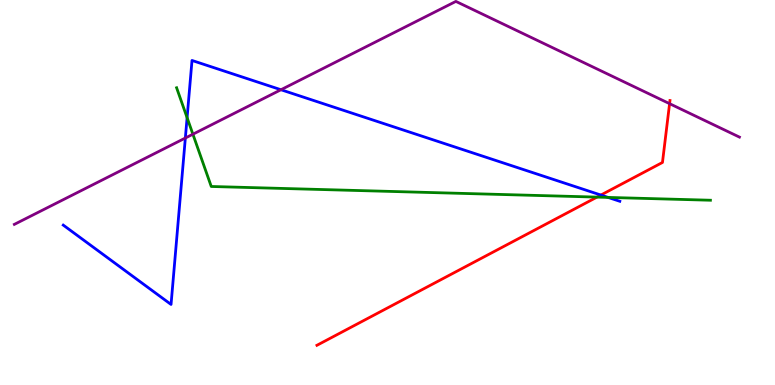[{'lines': ['blue', 'red'], 'intersections': [{'x': 7.75, 'y': 4.93}]}, {'lines': ['green', 'red'], 'intersections': [{'x': 7.7, 'y': 4.88}]}, {'lines': ['purple', 'red'], 'intersections': [{'x': 8.64, 'y': 7.31}]}, {'lines': ['blue', 'green'], 'intersections': [{'x': 2.41, 'y': 6.94}, {'x': 7.85, 'y': 4.87}]}, {'lines': ['blue', 'purple'], 'intersections': [{'x': 2.39, 'y': 6.42}, {'x': 3.63, 'y': 7.67}]}, {'lines': ['green', 'purple'], 'intersections': [{'x': 2.49, 'y': 6.51}]}]